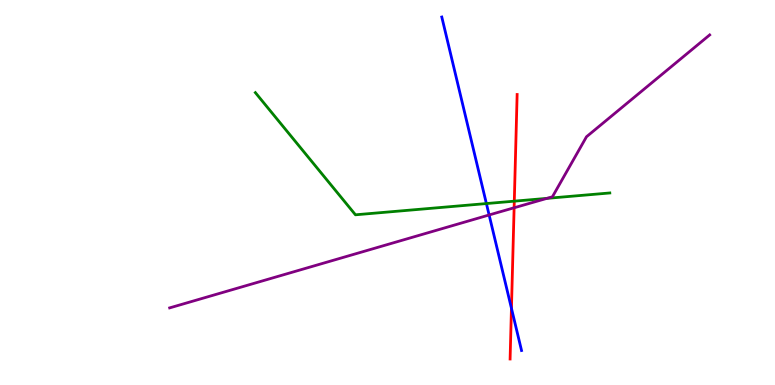[{'lines': ['blue', 'red'], 'intersections': [{'x': 6.6, 'y': 1.99}]}, {'lines': ['green', 'red'], 'intersections': [{'x': 6.64, 'y': 4.77}]}, {'lines': ['purple', 'red'], 'intersections': [{'x': 6.63, 'y': 4.6}]}, {'lines': ['blue', 'green'], 'intersections': [{'x': 6.28, 'y': 4.71}]}, {'lines': ['blue', 'purple'], 'intersections': [{'x': 6.31, 'y': 4.42}]}, {'lines': ['green', 'purple'], 'intersections': [{'x': 7.06, 'y': 4.85}]}]